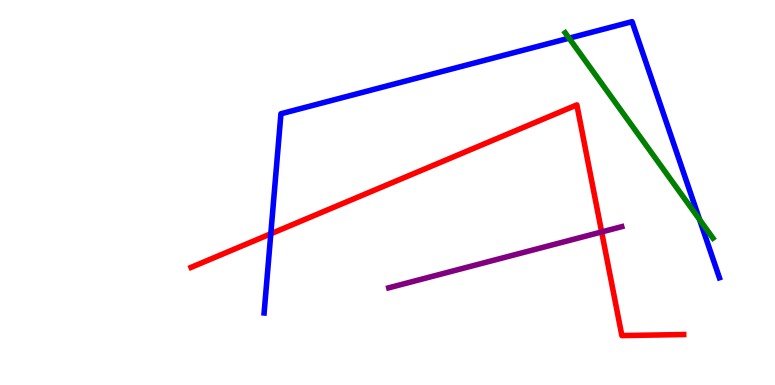[{'lines': ['blue', 'red'], 'intersections': [{'x': 3.49, 'y': 3.93}]}, {'lines': ['green', 'red'], 'intersections': []}, {'lines': ['purple', 'red'], 'intersections': [{'x': 7.76, 'y': 3.98}]}, {'lines': ['blue', 'green'], 'intersections': [{'x': 7.34, 'y': 9.01}, {'x': 9.03, 'y': 4.3}]}, {'lines': ['blue', 'purple'], 'intersections': []}, {'lines': ['green', 'purple'], 'intersections': []}]